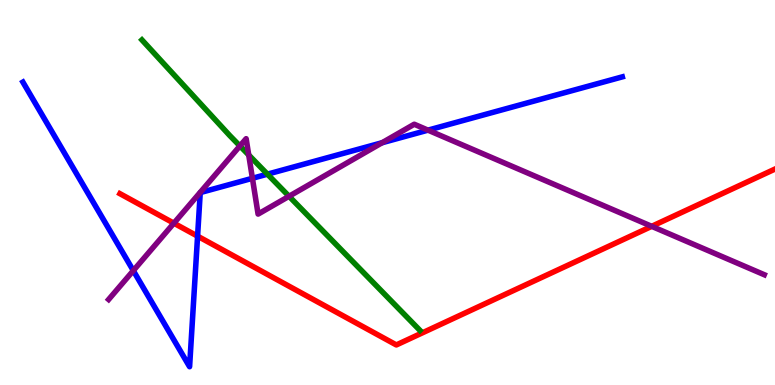[{'lines': ['blue', 'red'], 'intersections': [{'x': 2.55, 'y': 3.87}]}, {'lines': ['green', 'red'], 'intersections': []}, {'lines': ['purple', 'red'], 'intersections': [{'x': 2.24, 'y': 4.2}, {'x': 8.41, 'y': 4.12}]}, {'lines': ['blue', 'green'], 'intersections': [{'x': 3.45, 'y': 5.48}]}, {'lines': ['blue', 'purple'], 'intersections': [{'x': 1.72, 'y': 2.97}, {'x': 3.26, 'y': 5.37}, {'x': 4.93, 'y': 6.29}, {'x': 5.52, 'y': 6.62}]}, {'lines': ['green', 'purple'], 'intersections': [{'x': 3.1, 'y': 6.21}, {'x': 3.21, 'y': 5.97}, {'x': 3.73, 'y': 4.9}]}]